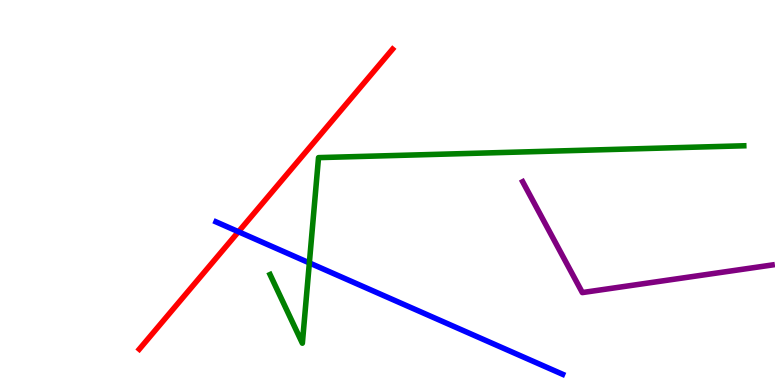[{'lines': ['blue', 'red'], 'intersections': [{'x': 3.08, 'y': 3.98}]}, {'lines': ['green', 'red'], 'intersections': []}, {'lines': ['purple', 'red'], 'intersections': []}, {'lines': ['blue', 'green'], 'intersections': [{'x': 3.99, 'y': 3.17}]}, {'lines': ['blue', 'purple'], 'intersections': []}, {'lines': ['green', 'purple'], 'intersections': []}]